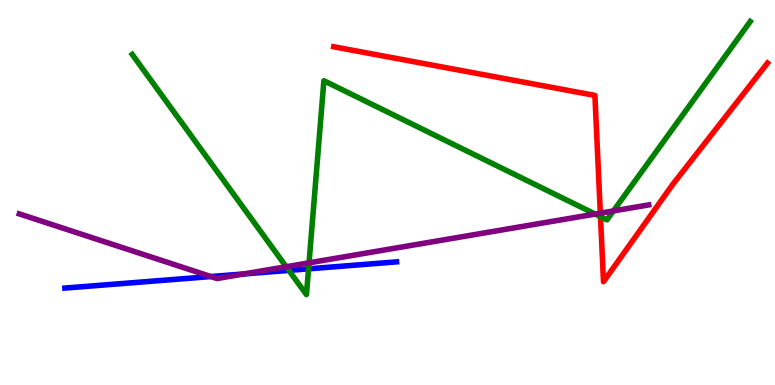[{'lines': ['blue', 'red'], 'intersections': []}, {'lines': ['green', 'red'], 'intersections': [{'x': 7.75, 'y': 4.37}]}, {'lines': ['purple', 'red'], 'intersections': [{'x': 7.75, 'y': 4.46}]}, {'lines': ['blue', 'green'], 'intersections': [{'x': 3.73, 'y': 2.98}, {'x': 3.98, 'y': 3.02}]}, {'lines': ['blue', 'purple'], 'intersections': [{'x': 2.72, 'y': 2.82}, {'x': 3.15, 'y': 2.89}]}, {'lines': ['green', 'purple'], 'intersections': [{'x': 3.69, 'y': 3.07}, {'x': 3.99, 'y': 3.17}, {'x': 7.68, 'y': 4.44}, {'x': 7.91, 'y': 4.52}]}]